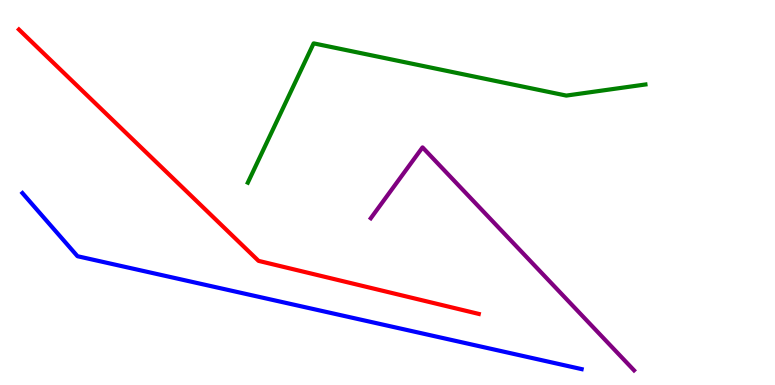[{'lines': ['blue', 'red'], 'intersections': []}, {'lines': ['green', 'red'], 'intersections': []}, {'lines': ['purple', 'red'], 'intersections': []}, {'lines': ['blue', 'green'], 'intersections': []}, {'lines': ['blue', 'purple'], 'intersections': []}, {'lines': ['green', 'purple'], 'intersections': []}]